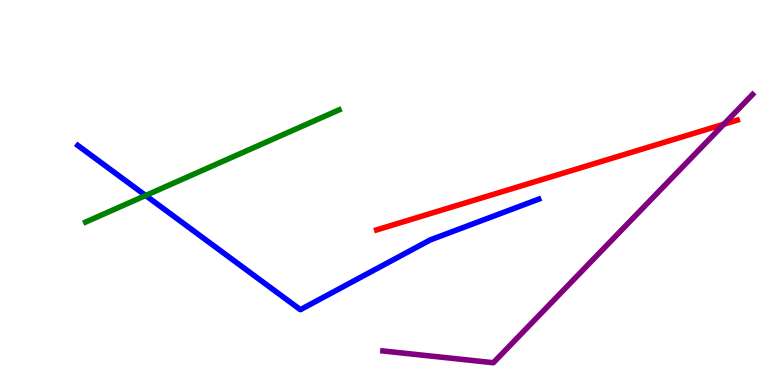[{'lines': ['blue', 'red'], 'intersections': []}, {'lines': ['green', 'red'], 'intersections': []}, {'lines': ['purple', 'red'], 'intersections': [{'x': 9.34, 'y': 6.77}]}, {'lines': ['blue', 'green'], 'intersections': [{'x': 1.88, 'y': 4.92}]}, {'lines': ['blue', 'purple'], 'intersections': []}, {'lines': ['green', 'purple'], 'intersections': []}]